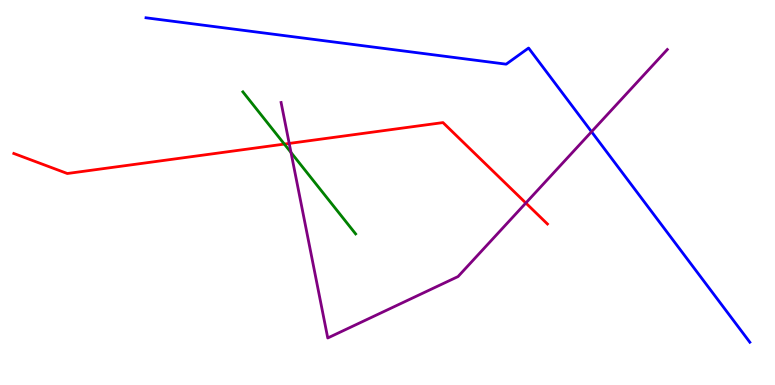[{'lines': ['blue', 'red'], 'intersections': []}, {'lines': ['green', 'red'], 'intersections': [{'x': 3.67, 'y': 6.26}]}, {'lines': ['purple', 'red'], 'intersections': [{'x': 3.73, 'y': 6.27}, {'x': 6.78, 'y': 4.73}]}, {'lines': ['blue', 'green'], 'intersections': []}, {'lines': ['blue', 'purple'], 'intersections': [{'x': 7.63, 'y': 6.58}]}, {'lines': ['green', 'purple'], 'intersections': [{'x': 3.75, 'y': 6.04}]}]